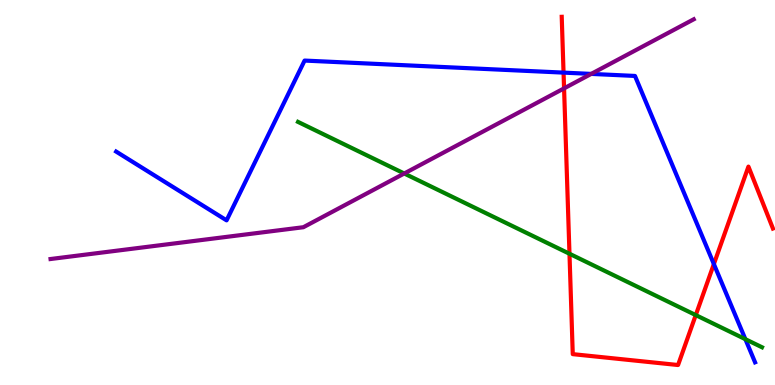[{'lines': ['blue', 'red'], 'intersections': [{'x': 7.27, 'y': 8.11}, {'x': 9.21, 'y': 3.14}]}, {'lines': ['green', 'red'], 'intersections': [{'x': 7.35, 'y': 3.41}, {'x': 8.98, 'y': 1.82}]}, {'lines': ['purple', 'red'], 'intersections': [{'x': 7.28, 'y': 7.7}]}, {'lines': ['blue', 'green'], 'intersections': [{'x': 9.62, 'y': 1.19}]}, {'lines': ['blue', 'purple'], 'intersections': [{'x': 7.63, 'y': 8.08}]}, {'lines': ['green', 'purple'], 'intersections': [{'x': 5.22, 'y': 5.49}]}]